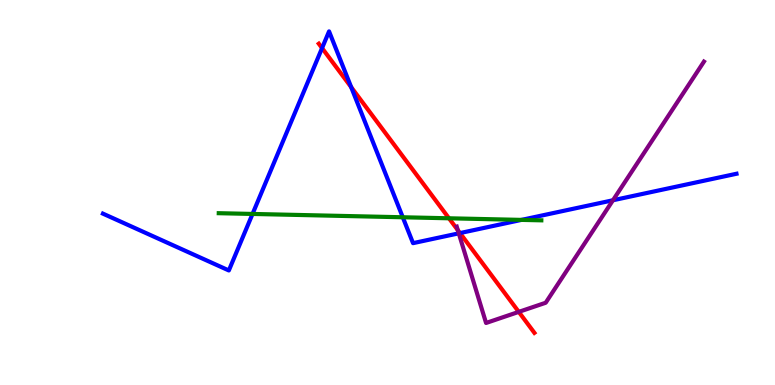[{'lines': ['blue', 'red'], 'intersections': [{'x': 4.16, 'y': 8.75}, {'x': 4.53, 'y': 7.74}, {'x': 5.94, 'y': 3.95}]}, {'lines': ['green', 'red'], 'intersections': [{'x': 5.79, 'y': 4.33}]}, {'lines': ['purple', 'red'], 'intersections': [{'x': 5.91, 'y': 4.02}, {'x': 6.69, 'y': 1.9}]}, {'lines': ['blue', 'green'], 'intersections': [{'x': 3.26, 'y': 4.44}, {'x': 5.2, 'y': 4.36}, {'x': 6.73, 'y': 4.29}]}, {'lines': ['blue', 'purple'], 'intersections': [{'x': 5.92, 'y': 3.94}, {'x': 7.91, 'y': 4.8}]}, {'lines': ['green', 'purple'], 'intersections': []}]